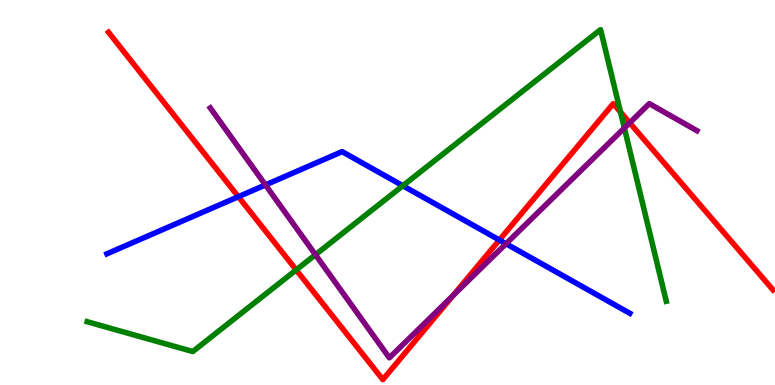[{'lines': ['blue', 'red'], 'intersections': [{'x': 3.08, 'y': 4.89}, {'x': 6.44, 'y': 3.77}]}, {'lines': ['green', 'red'], 'intersections': [{'x': 3.82, 'y': 2.99}, {'x': 8.01, 'y': 7.09}]}, {'lines': ['purple', 'red'], 'intersections': [{'x': 5.84, 'y': 2.32}, {'x': 8.13, 'y': 6.81}]}, {'lines': ['blue', 'green'], 'intersections': [{'x': 5.2, 'y': 5.18}]}, {'lines': ['blue', 'purple'], 'intersections': [{'x': 3.43, 'y': 5.2}, {'x': 6.53, 'y': 3.67}]}, {'lines': ['green', 'purple'], 'intersections': [{'x': 4.07, 'y': 3.38}, {'x': 8.06, 'y': 6.67}]}]